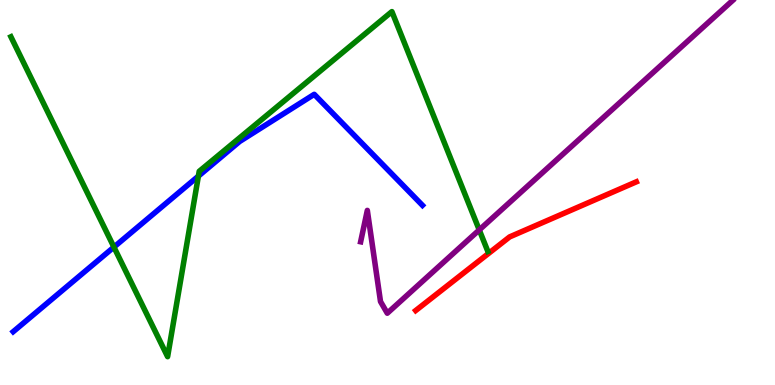[{'lines': ['blue', 'red'], 'intersections': []}, {'lines': ['green', 'red'], 'intersections': []}, {'lines': ['purple', 'red'], 'intersections': []}, {'lines': ['blue', 'green'], 'intersections': [{'x': 1.47, 'y': 3.58}, {'x': 2.56, 'y': 5.42}]}, {'lines': ['blue', 'purple'], 'intersections': []}, {'lines': ['green', 'purple'], 'intersections': [{'x': 6.18, 'y': 4.03}]}]